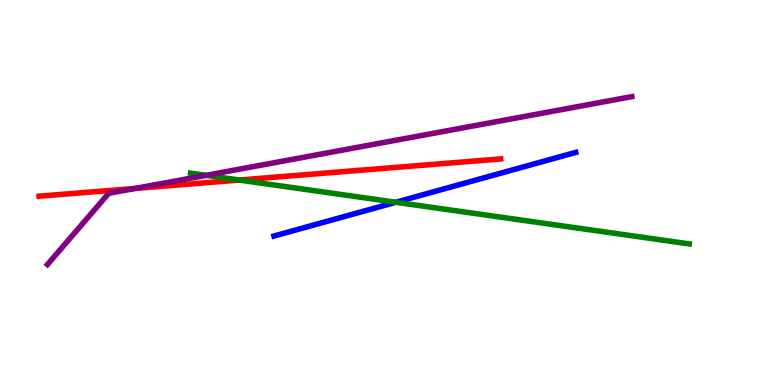[{'lines': ['blue', 'red'], 'intersections': []}, {'lines': ['green', 'red'], 'intersections': [{'x': 3.09, 'y': 5.32}]}, {'lines': ['purple', 'red'], 'intersections': [{'x': 1.74, 'y': 5.11}]}, {'lines': ['blue', 'green'], 'intersections': [{'x': 5.11, 'y': 4.75}]}, {'lines': ['blue', 'purple'], 'intersections': []}, {'lines': ['green', 'purple'], 'intersections': [{'x': 2.66, 'y': 5.45}]}]